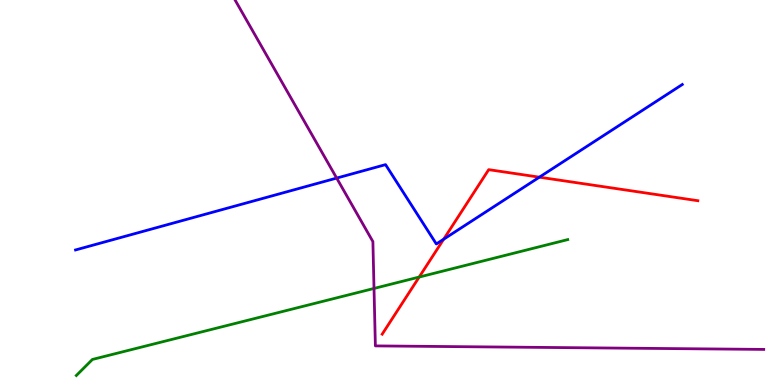[{'lines': ['blue', 'red'], 'intersections': [{'x': 5.72, 'y': 3.79}, {'x': 6.96, 'y': 5.4}]}, {'lines': ['green', 'red'], 'intersections': [{'x': 5.41, 'y': 2.8}]}, {'lines': ['purple', 'red'], 'intersections': []}, {'lines': ['blue', 'green'], 'intersections': []}, {'lines': ['blue', 'purple'], 'intersections': [{'x': 4.34, 'y': 5.37}]}, {'lines': ['green', 'purple'], 'intersections': [{'x': 4.83, 'y': 2.51}]}]